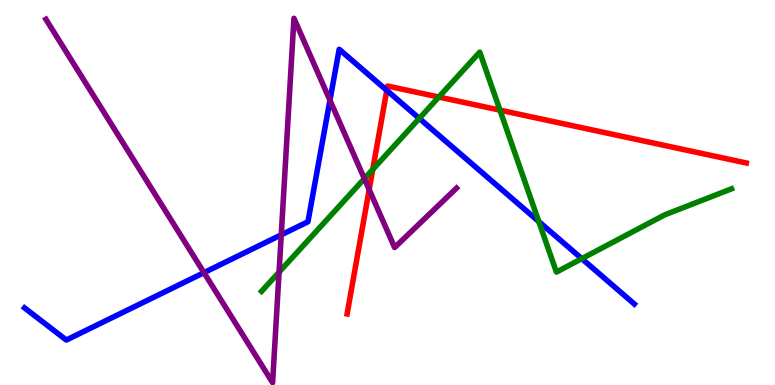[{'lines': ['blue', 'red'], 'intersections': [{'x': 4.99, 'y': 7.65}]}, {'lines': ['green', 'red'], 'intersections': [{'x': 4.81, 'y': 5.6}, {'x': 5.66, 'y': 7.48}, {'x': 6.45, 'y': 7.14}]}, {'lines': ['purple', 'red'], 'intersections': [{'x': 4.76, 'y': 5.08}]}, {'lines': ['blue', 'green'], 'intersections': [{'x': 5.41, 'y': 6.92}, {'x': 6.95, 'y': 4.25}, {'x': 7.51, 'y': 3.28}]}, {'lines': ['blue', 'purple'], 'intersections': [{'x': 2.63, 'y': 2.92}, {'x': 3.63, 'y': 3.9}, {'x': 4.26, 'y': 7.4}]}, {'lines': ['green', 'purple'], 'intersections': [{'x': 3.6, 'y': 2.93}, {'x': 4.7, 'y': 5.36}]}]